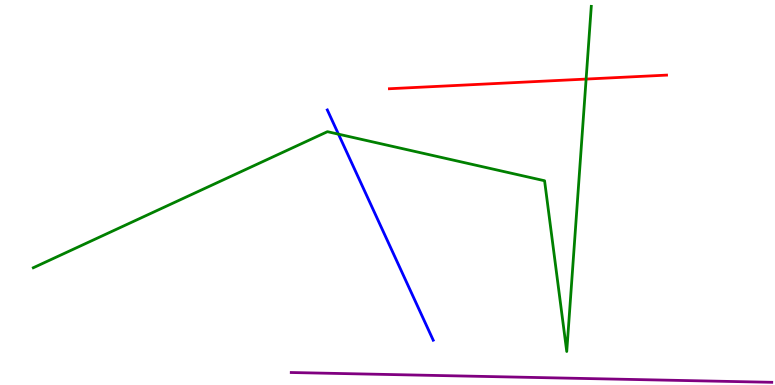[{'lines': ['blue', 'red'], 'intersections': []}, {'lines': ['green', 'red'], 'intersections': [{'x': 7.56, 'y': 7.95}]}, {'lines': ['purple', 'red'], 'intersections': []}, {'lines': ['blue', 'green'], 'intersections': [{'x': 4.37, 'y': 6.52}]}, {'lines': ['blue', 'purple'], 'intersections': []}, {'lines': ['green', 'purple'], 'intersections': []}]